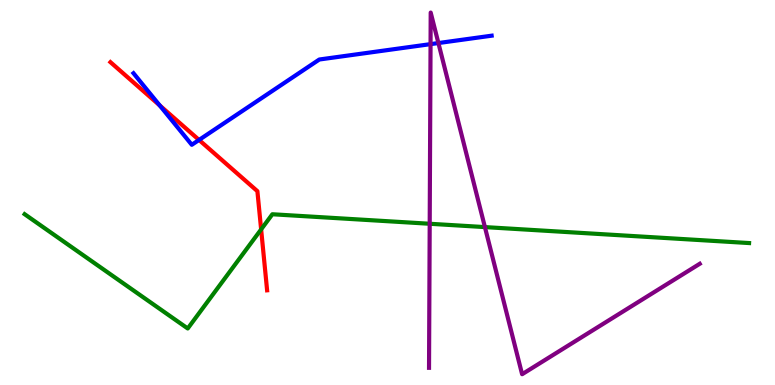[{'lines': ['blue', 'red'], 'intersections': [{'x': 2.06, 'y': 7.26}, {'x': 2.57, 'y': 6.37}]}, {'lines': ['green', 'red'], 'intersections': [{'x': 3.37, 'y': 4.04}]}, {'lines': ['purple', 'red'], 'intersections': []}, {'lines': ['blue', 'green'], 'intersections': []}, {'lines': ['blue', 'purple'], 'intersections': [{'x': 5.56, 'y': 8.85}, {'x': 5.66, 'y': 8.88}]}, {'lines': ['green', 'purple'], 'intersections': [{'x': 5.54, 'y': 4.19}, {'x': 6.26, 'y': 4.1}]}]